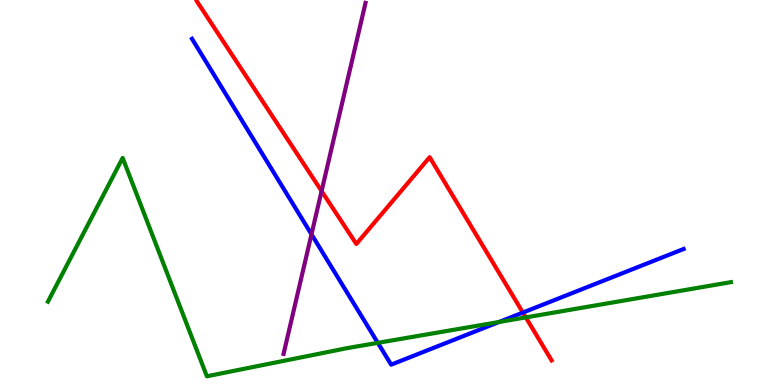[{'lines': ['blue', 'red'], 'intersections': [{'x': 6.75, 'y': 1.88}]}, {'lines': ['green', 'red'], 'intersections': [{'x': 6.78, 'y': 1.76}]}, {'lines': ['purple', 'red'], 'intersections': [{'x': 4.15, 'y': 5.04}]}, {'lines': ['blue', 'green'], 'intersections': [{'x': 4.88, 'y': 1.09}, {'x': 6.44, 'y': 1.64}]}, {'lines': ['blue', 'purple'], 'intersections': [{'x': 4.02, 'y': 3.91}]}, {'lines': ['green', 'purple'], 'intersections': []}]